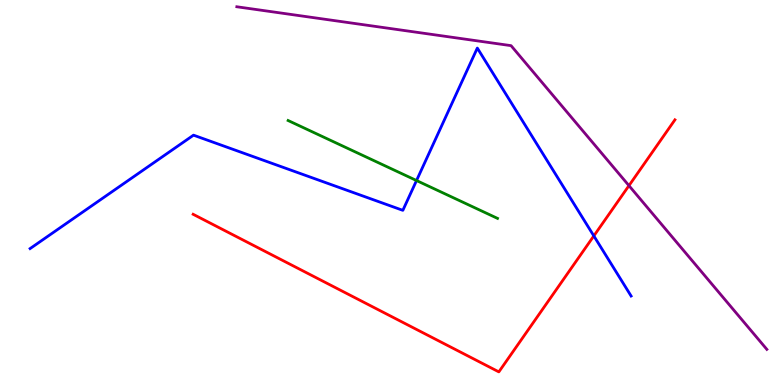[{'lines': ['blue', 'red'], 'intersections': [{'x': 7.66, 'y': 3.87}]}, {'lines': ['green', 'red'], 'intersections': []}, {'lines': ['purple', 'red'], 'intersections': [{'x': 8.12, 'y': 5.18}]}, {'lines': ['blue', 'green'], 'intersections': [{'x': 5.37, 'y': 5.31}]}, {'lines': ['blue', 'purple'], 'intersections': []}, {'lines': ['green', 'purple'], 'intersections': []}]